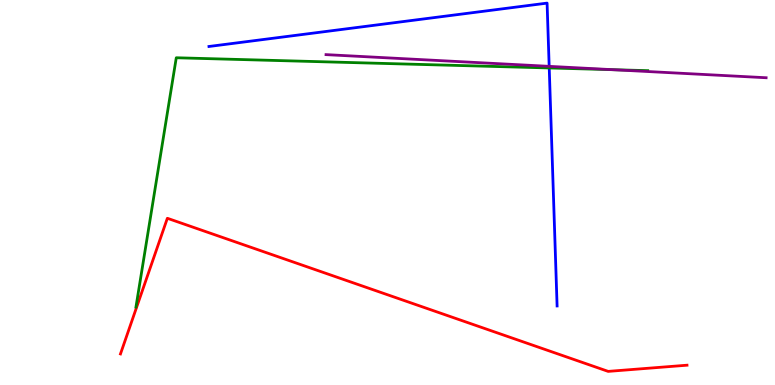[{'lines': ['blue', 'red'], 'intersections': []}, {'lines': ['green', 'red'], 'intersections': []}, {'lines': ['purple', 'red'], 'intersections': []}, {'lines': ['blue', 'green'], 'intersections': [{'x': 7.09, 'y': 8.23}]}, {'lines': ['blue', 'purple'], 'intersections': [{'x': 7.09, 'y': 8.28}]}, {'lines': ['green', 'purple'], 'intersections': [{'x': 7.91, 'y': 8.19}]}]